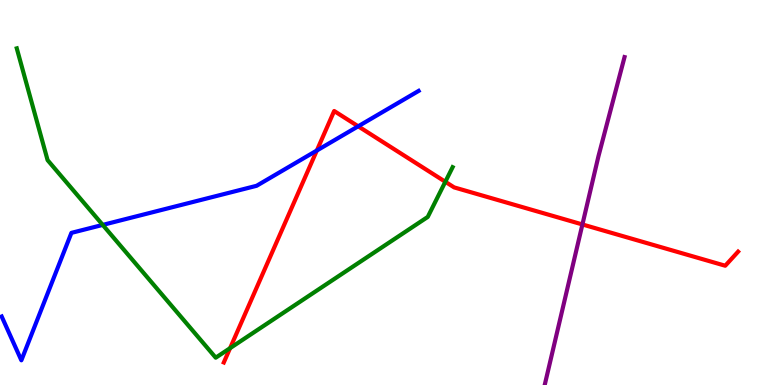[{'lines': ['blue', 'red'], 'intersections': [{'x': 4.09, 'y': 6.09}, {'x': 4.62, 'y': 6.72}]}, {'lines': ['green', 'red'], 'intersections': [{'x': 2.97, 'y': 0.957}, {'x': 5.75, 'y': 5.28}]}, {'lines': ['purple', 'red'], 'intersections': [{'x': 7.52, 'y': 4.17}]}, {'lines': ['blue', 'green'], 'intersections': [{'x': 1.33, 'y': 4.16}]}, {'lines': ['blue', 'purple'], 'intersections': []}, {'lines': ['green', 'purple'], 'intersections': []}]